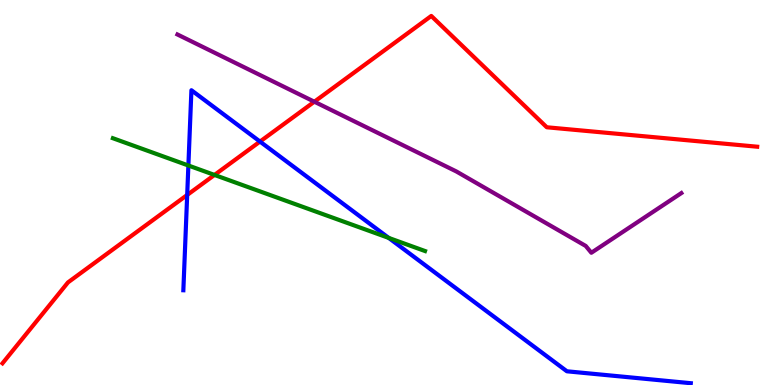[{'lines': ['blue', 'red'], 'intersections': [{'x': 2.42, 'y': 4.94}, {'x': 3.35, 'y': 6.32}]}, {'lines': ['green', 'red'], 'intersections': [{'x': 2.77, 'y': 5.46}]}, {'lines': ['purple', 'red'], 'intersections': [{'x': 4.06, 'y': 7.36}]}, {'lines': ['blue', 'green'], 'intersections': [{'x': 2.43, 'y': 5.7}, {'x': 5.02, 'y': 3.82}]}, {'lines': ['blue', 'purple'], 'intersections': []}, {'lines': ['green', 'purple'], 'intersections': []}]